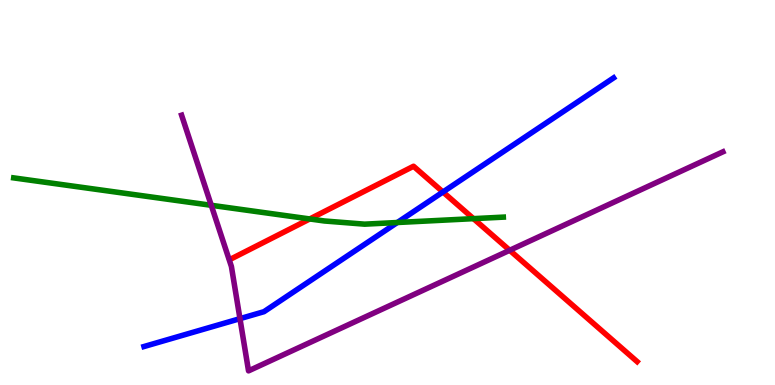[{'lines': ['blue', 'red'], 'intersections': [{'x': 5.72, 'y': 5.01}]}, {'lines': ['green', 'red'], 'intersections': [{'x': 4.0, 'y': 4.31}, {'x': 6.11, 'y': 4.32}]}, {'lines': ['purple', 'red'], 'intersections': [{'x': 6.58, 'y': 3.5}]}, {'lines': ['blue', 'green'], 'intersections': [{'x': 5.13, 'y': 4.22}]}, {'lines': ['blue', 'purple'], 'intersections': [{'x': 3.1, 'y': 1.72}]}, {'lines': ['green', 'purple'], 'intersections': [{'x': 2.73, 'y': 4.67}]}]